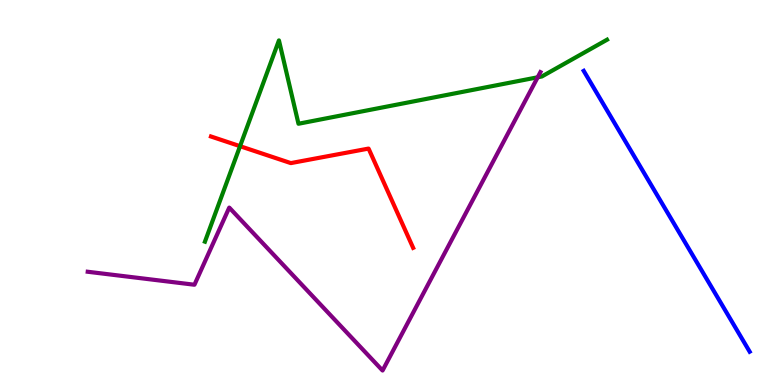[{'lines': ['blue', 'red'], 'intersections': []}, {'lines': ['green', 'red'], 'intersections': [{'x': 3.1, 'y': 6.2}]}, {'lines': ['purple', 'red'], 'intersections': []}, {'lines': ['blue', 'green'], 'intersections': []}, {'lines': ['blue', 'purple'], 'intersections': []}, {'lines': ['green', 'purple'], 'intersections': [{'x': 6.94, 'y': 7.99}]}]